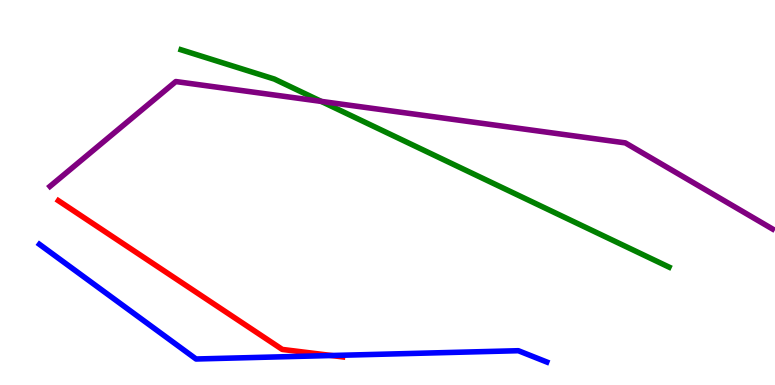[{'lines': ['blue', 'red'], 'intersections': [{'x': 4.28, 'y': 0.766}]}, {'lines': ['green', 'red'], 'intersections': []}, {'lines': ['purple', 'red'], 'intersections': []}, {'lines': ['blue', 'green'], 'intersections': []}, {'lines': ['blue', 'purple'], 'intersections': []}, {'lines': ['green', 'purple'], 'intersections': [{'x': 4.14, 'y': 7.37}]}]